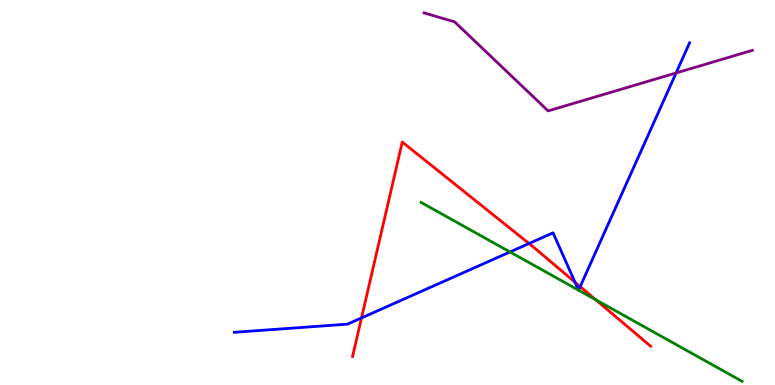[{'lines': ['blue', 'red'], 'intersections': [{'x': 4.66, 'y': 1.74}, {'x': 6.83, 'y': 3.68}, {'x': 7.42, 'y': 2.67}, {'x': 7.49, 'y': 2.56}]}, {'lines': ['green', 'red'], 'intersections': [{'x': 7.69, 'y': 2.21}]}, {'lines': ['purple', 'red'], 'intersections': []}, {'lines': ['blue', 'green'], 'intersections': [{'x': 6.58, 'y': 3.46}, {'x': 7.47, 'y': 2.46}, {'x': 7.47, 'y': 2.46}]}, {'lines': ['blue', 'purple'], 'intersections': [{'x': 8.72, 'y': 8.1}]}, {'lines': ['green', 'purple'], 'intersections': []}]